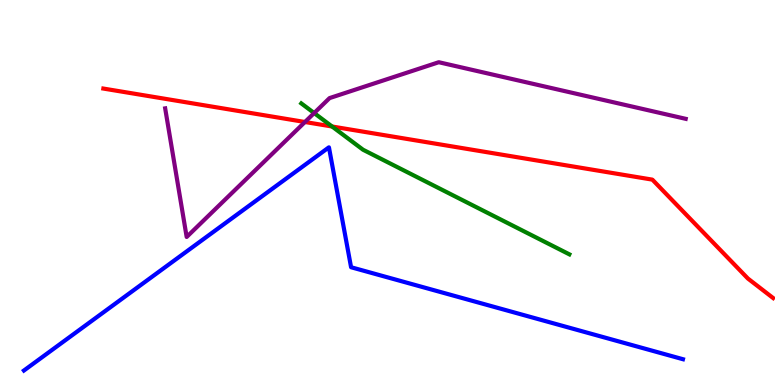[{'lines': ['blue', 'red'], 'intersections': []}, {'lines': ['green', 'red'], 'intersections': [{'x': 4.29, 'y': 6.71}]}, {'lines': ['purple', 'red'], 'intersections': [{'x': 3.93, 'y': 6.83}]}, {'lines': ['blue', 'green'], 'intersections': []}, {'lines': ['blue', 'purple'], 'intersections': []}, {'lines': ['green', 'purple'], 'intersections': [{'x': 4.05, 'y': 7.06}]}]